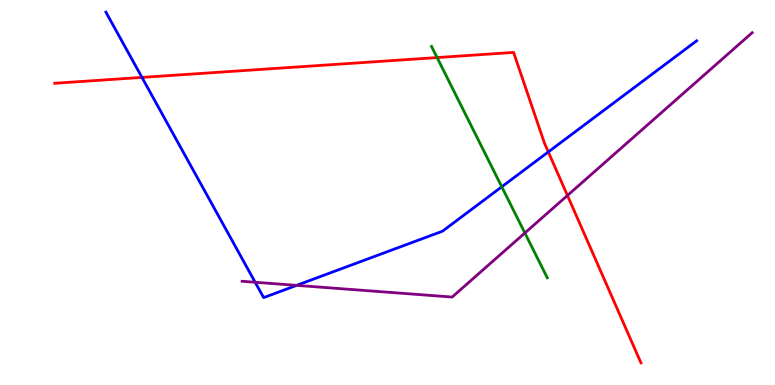[{'lines': ['blue', 'red'], 'intersections': [{'x': 1.83, 'y': 7.99}, {'x': 7.07, 'y': 6.05}]}, {'lines': ['green', 'red'], 'intersections': [{'x': 5.64, 'y': 8.5}]}, {'lines': ['purple', 'red'], 'intersections': [{'x': 7.32, 'y': 4.92}]}, {'lines': ['blue', 'green'], 'intersections': [{'x': 6.47, 'y': 5.15}]}, {'lines': ['blue', 'purple'], 'intersections': [{'x': 3.29, 'y': 2.67}, {'x': 3.83, 'y': 2.59}]}, {'lines': ['green', 'purple'], 'intersections': [{'x': 6.77, 'y': 3.95}]}]